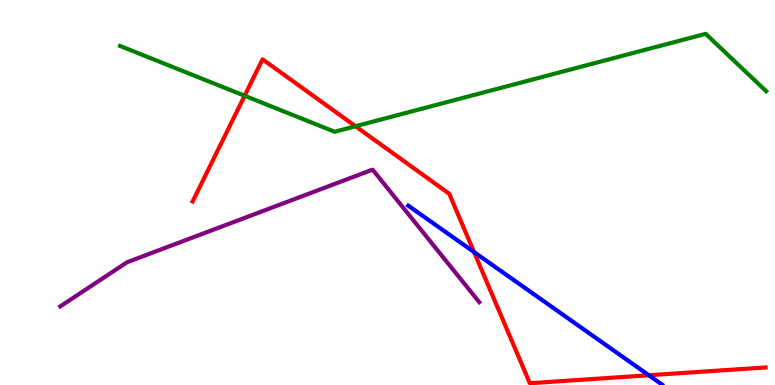[{'lines': ['blue', 'red'], 'intersections': [{'x': 6.12, 'y': 3.45}, {'x': 8.37, 'y': 0.253}]}, {'lines': ['green', 'red'], 'intersections': [{'x': 3.16, 'y': 7.51}, {'x': 4.59, 'y': 6.72}]}, {'lines': ['purple', 'red'], 'intersections': []}, {'lines': ['blue', 'green'], 'intersections': []}, {'lines': ['blue', 'purple'], 'intersections': []}, {'lines': ['green', 'purple'], 'intersections': []}]